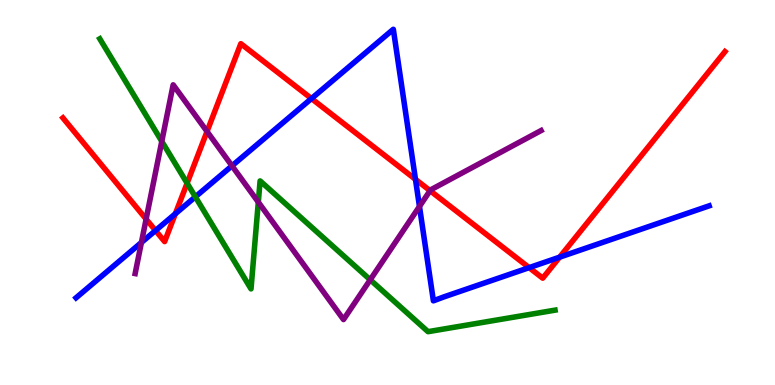[{'lines': ['blue', 'red'], 'intersections': [{'x': 2.01, 'y': 4.01}, {'x': 2.26, 'y': 4.45}, {'x': 4.02, 'y': 7.44}, {'x': 5.36, 'y': 5.34}, {'x': 6.83, 'y': 3.05}, {'x': 7.22, 'y': 3.32}]}, {'lines': ['green', 'red'], 'intersections': [{'x': 2.41, 'y': 5.24}]}, {'lines': ['purple', 'red'], 'intersections': [{'x': 1.89, 'y': 4.31}, {'x': 2.67, 'y': 6.59}, {'x': 5.55, 'y': 5.05}]}, {'lines': ['blue', 'green'], 'intersections': [{'x': 2.52, 'y': 4.89}]}, {'lines': ['blue', 'purple'], 'intersections': [{'x': 1.82, 'y': 3.7}, {'x': 2.99, 'y': 5.69}, {'x': 5.41, 'y': 4.64}]}, {'lines': ['green', 'purple'], 'intersections': [{'x': 2.09, 'y': 6.33}, {'x': 3.33, 'y': 4.75}, {'x': 4.78, 'y': 2.73}]}]